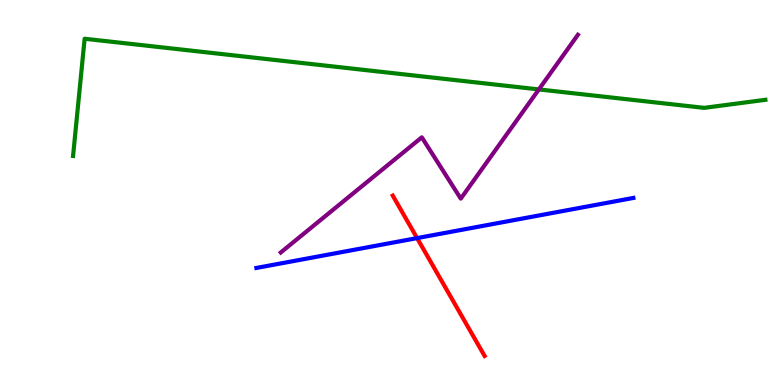[{'lines': ['blue', 'red'], 'intersections': [{'x': 5.38, 'y': 3.82}]}, {'lines': ['green', 'red'], 'intersections': []}, {'lines': ['purple', 'red'], 'intersections': []}, {'lines': ['blue', 'green'], 'intersections': []}, {'lines': ['blue', 'purple'], 'intersections': []}, {'lines': ['green', 'purple'], 'intersections': [{'x': 6.95, 'y': 7.68}]}]